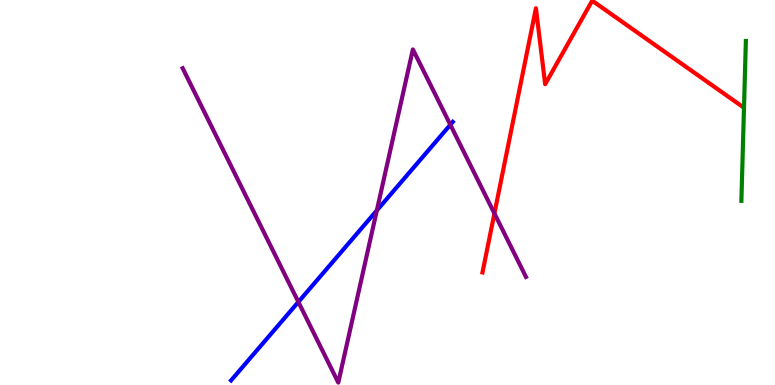[{'lines': ['blue', 'red'], 'intersections': []}, {'lines': ['green', 'red'], 'intersections': []}, {'lines': ['purple', 'red'], 'intersections': [{'x': 6.38, 'y': 4.46}]}, {'lines': ['blue', 'green'], 'intersections': []}, {'lines': ['blue', 'purple'], 'intersections': [{'x': 3.85, 'y': 2.16}, {'x': 4.86, 'y': 4.53}, {'x': 5.81, 'y': 6.76}]}, {'lines': ['green', 'purple'], 'intersections': []}]